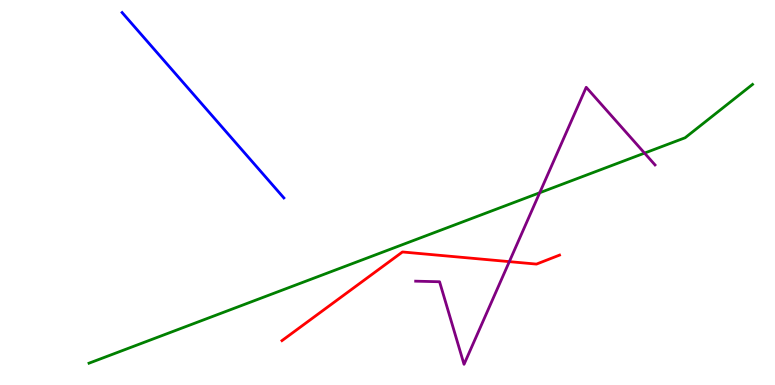[{'lines': ['blue', 'red'], 'intersections': []}, {'lines': ['green', 'red'], 'intersections': []}, {'lines': ['purple', 'red'], 'intersections': [{'x': 6.57, 'y': 3.2}]}, {'lines': ['blue', 'green'], 'intersections': []}, {'lines': ['blue', 'purple'], 'intersections': []}, {'lines': ['green', 'purple'], 'intersections': [{'x': 6.96, 'y': 4.99}, {'x': 8.32, 'y': 6.02}]}]